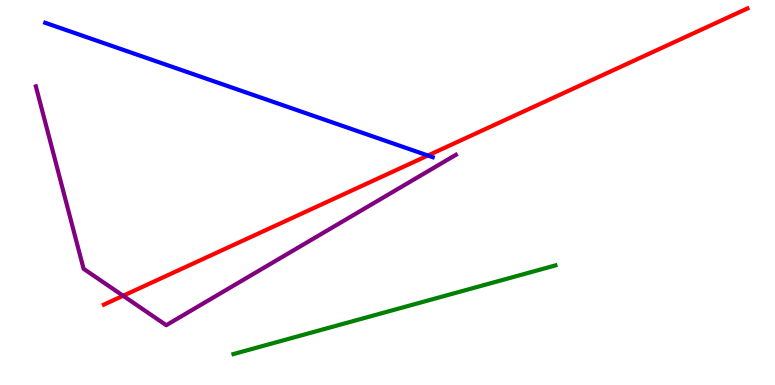[{'lines': ['blue', 'red'], 'intersections': [{'x': 5.52, 'y': 5.96}]}, {'lines': ['green', 'red'], 'intersections': []}, {'lines': ['purple', 'red'], 'intersections': [{'x': 1.59, 'y': 2.32}]}, {'lines': ['blue', 'green'], 'intersections': []}, {'lines': ['blue', 'purple'], 'intersections': []}, {'lines': ['green', 'purple'], 'intersections': []}]